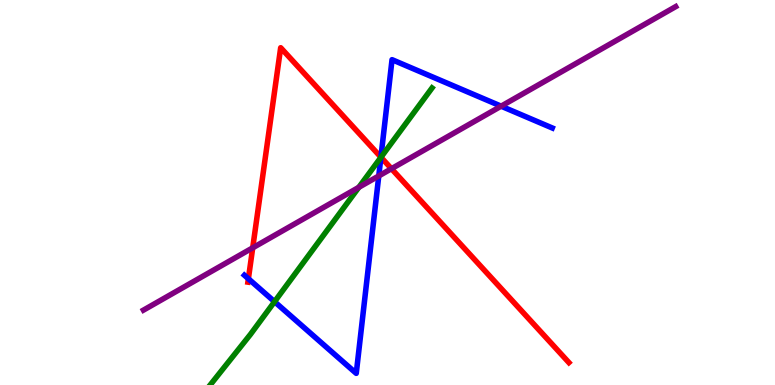[{'lines': ['blue', 'red'], 'intersections': [{'x': 3.21, 'y': 2.76}, {'x': 4.91, 'y': 5.92}]}, {'lines': ['green', 'red'], 'intersections': [{'x': 4.92, 'y': 5.92}]}, {'lines': ['purple', 'red'], 'intersections': [{'x': 3.26, 'y': 3.56}, {'x': 5.05, 'y': 5.62}]}, {'lines': ['blue', 'green'], 'intersections': [{'x': 3.54, 'y': 2.16}, {'x': 4.91, 'y': 5.91}]}, {'lines': ['blue', 'purple'], 'intersections': [{'x': 4.89, 'y': 5.43}, {'x': 6.47, 'y': 7.24}]}, {'lines': ['green', 'purple'], 'intersections': [{'x': 4.63, 'y': 5.13}]}]